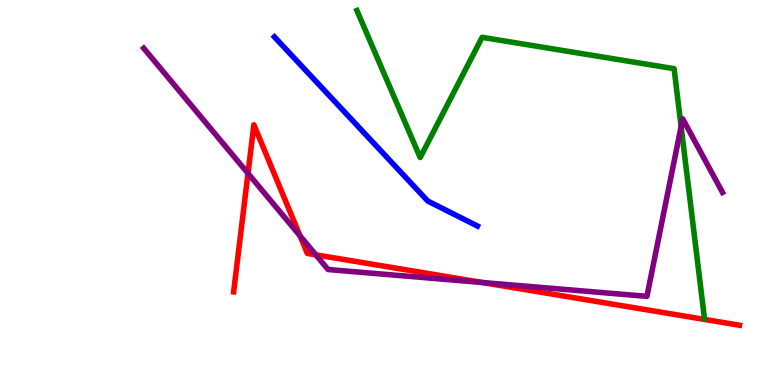[{'lines': ['blue', 'red'], 'intersections': []}, {'lines': ['green', 'red'], 'intersections': []}, {'lines': ['purple', 'red'], 'intersections': [{'x': 3.2, 'y': 5.5}, {'x': 3.87, 'y': 3.87}, {'x': 4.08, 'y': 3.38}, {'x': 6.22, 'y': 2.66}]}, {'lines': ['blue', 'green'], 'intersections': []}, {'lines': ['blue', 'purple'], 'intersections': []}, {'lines': ['green', 'purple'], 'intersections': [{'x': 8.79, 'y': 6.71}]}]